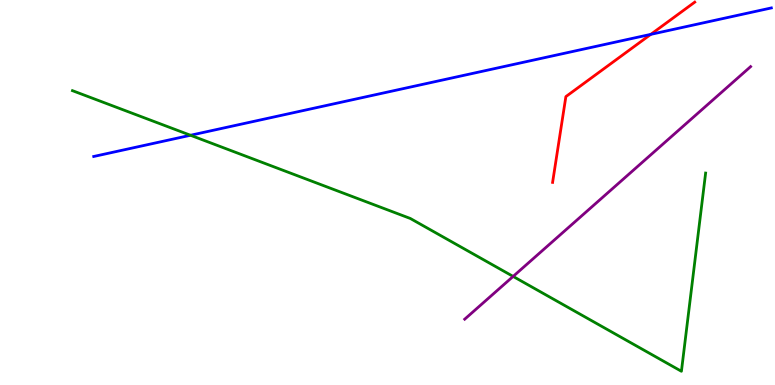[{'lines': ['blue', 'red'], 'intersections': [{'x': 8.4, 'y': 9.11}]}, {'lines': ['green', 'red'], 'intersections': []}, {'lines': ['purple', 'red'], 'intersections': []}, {'lines': ['blue', 'green'], 'intersections': [{'x': 2.46, 'y': 6.49}]}, {'lines': ['blue', 'purple'], 'intersections': []}, {'lines': ['green', 'purple'], 'intersections': [{'x': 6.62, 'y': 2.82}]}]